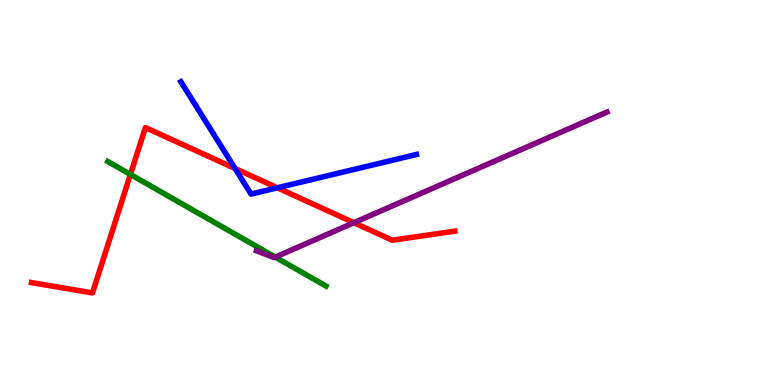[{'lines': ['blue', 'red'], 'intersections': [{'x': 3.03, 'y': 5.62}, {'x': 3.58, 'y': 5.12}]}, {'lines': ['green', 'red'], 'intersections': [{'x': 1.68, 'y': 5.47}]}, {'lines': ['purple', 'red'], 'intersections': [{'x': 4.57, 'y': 4.22}]}, {'lines': ['blue', 'green'], 'intersections': []}, {'lines': ['blue', 'purple'], 'intersections': []}, {'lines': ['green', 'purple'], 'intersections': [{'x': 3.55, 'y': 3.32}]}]